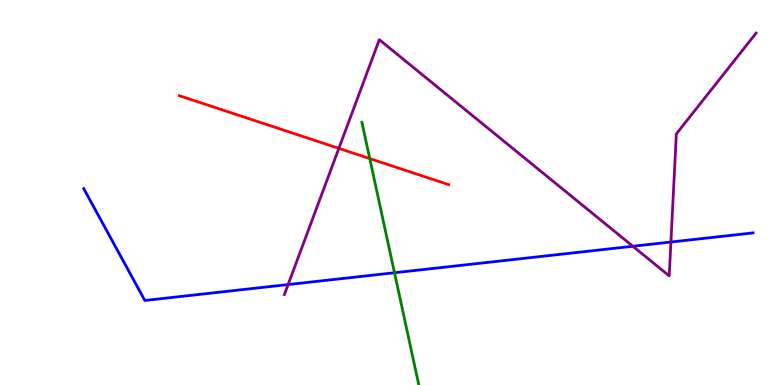[{'lines': ['blue', 'red'], 'intersections': []}, {'lines': ['green', 'red'], 'intersections': [{'x': 4.77, 'y': 5.88}]}, {'lines': ['purple', 'red'], 'intersections': [{'x': 4.37, 'y': 6.15}]}, {'lines': ['blue', 'green'], 'intersections': [{'x': 5.09, 'y': 2.92}]}, {'lines': ['blue', 'purple'], 'intersections': [{'x': 3.72, 'y': 2.61}, {'x': 8.17, 'y': 3.6}, {'x': 8.66, 'y': 3.71}]}, {'lines': ['green', 'purple'], 'intersections': []}]